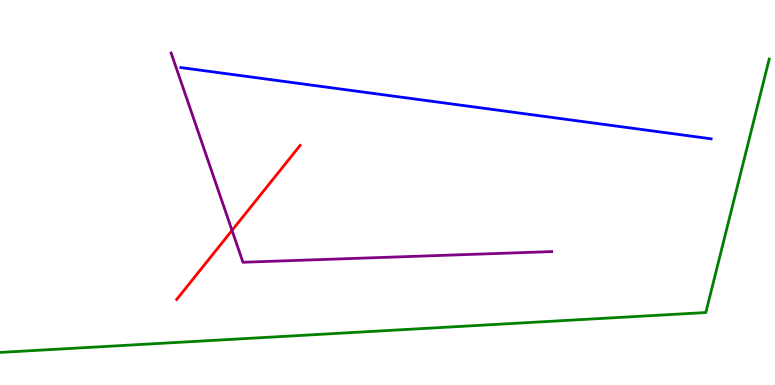[{'lines': ['blue', 'red'], 'intersections': []}, {'lines': ['green', 'red'], 'intersections': []}, {'lines': ['purple', 'red'], 'intersections': [{'x': 2.99, 'y': 4.02}]}, {'lines': ['blue', 'green'], 'intersections': []}, {'lines': ['blue', 'purple'], 'intersections': []}, {'lines': ['green', 'purple'], 'intersections': []}]